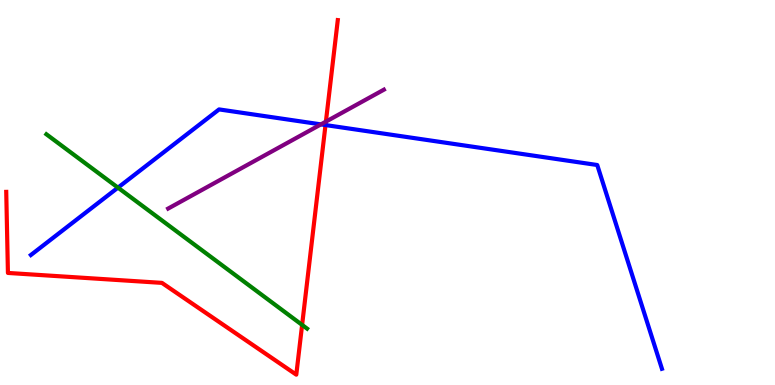[{'lines': ['blue', 'red'], 'intersections': [{'x': 4.2, 'y': 6.75}]}, {'lines': ['green', 'red'], 'intersections': [{'x': 3.9, 'y': 1.56}]}, {'lines': ['purple', 'red'], 'intersections': [{'x': 4.21, 'y': 6.84}]}, {'lines': ['blue', 'green'], 'intersections': [{'x': 1.52, 'y': 5.13}]}, {'lines': ['blue', 'purple'], 'intersections': [{'x': 4.14, 'y': 6.77}]}, {'lines': ['green', 'purple'], 'intersections': []}]